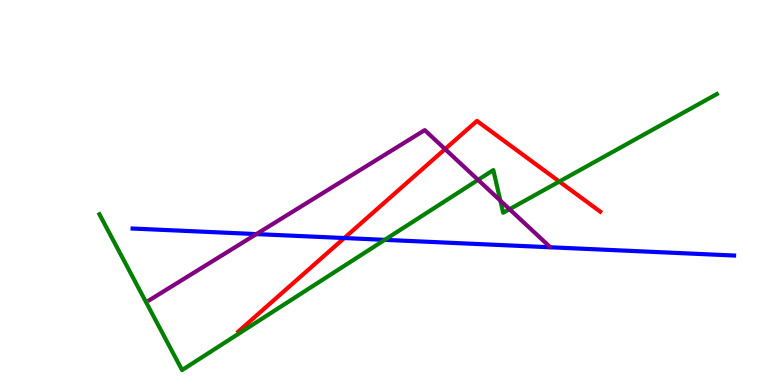[{'lines': ['blue', 'red'], 'intersections': [{'x': 4.44, 'y': 3.82}]}, {'lines': ['green', 'red'], 'intersections': [{'x': 7.22, 'y': 5.28}]}, {'lines': ['purple', 'red'], 'intersections': [{'x': 5.74, 'y': 6.13}]}, {'lines': ['blue', 'green'], 'intersections': [{'x': 4.96, 'y': 3.77}]}, {'lines': ['blue', 'purple'], 'intersections': [{'x': 3.31, 'y': 3.92}]}, {'lines': ['green', 'purple'], 'intersections': [{'x': 6.17, 'y': 5.33}, {'x': 6.46, 'y': 4.79}, {'x': 6.57, 'y': 4.57}]}]